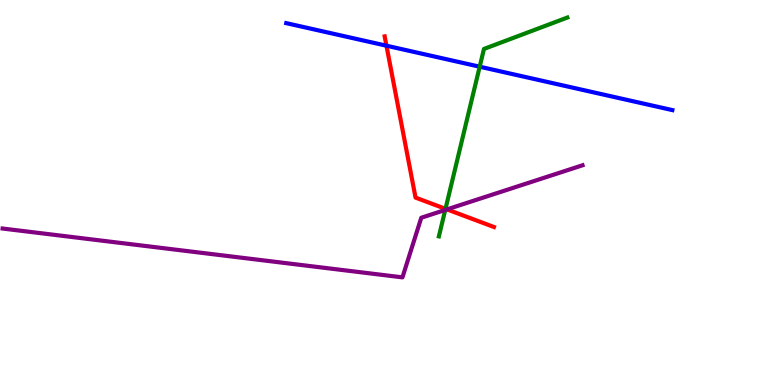[{'lines': ['blue', 'red'], 'intersections': [{'x': 4.99, 'y': 8.81}]}, {'lines': ['green', 'red'], 'intersections': [{'x': 5.75, 'y': 4.58}]}, {'lines': ['purple', 'red'], 'intersections': [{'x': 5.77, 'y': 4.56}]}, {'lines': ['blue', 'green'], 'intersections': [{'x': 6.19, 'y': 8.27}]}, {'lines': ['blue', 'purple'], 'intersections': []}, {'lines': ['green', 'purple'], 'intersections': [{'x': 5.74, 'y': 4.55}]}]